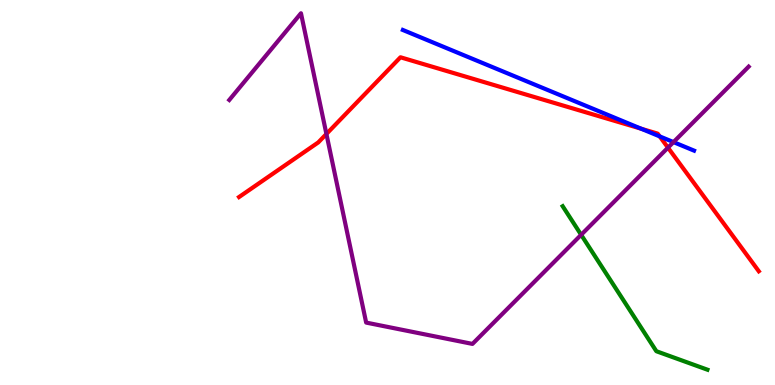[{'lines': ['blue', 'red'], 'intersections': [{'x': 8.27, 'y': 6.66}, {'x': 8.51, 'y': 6.46}]}, {'lines': ['green', 'red'], 'intersections': []}, {'lines': ['purple', 'red'], 'intersections': [{'x': 4.21, 'y': 6.52}, {'x': 8.62, 'y': 6.16}]}, {'lines': ['blue', 'green'], 'intersections': []}, {'lines': ['blue', 'purple'], 'intersections': [{'x': 8.69, 'y': 6.31}]}, {'lines': ['green', 'purple'], 'intersections': [{'x': 7.5, 'y': 3.9}]}]